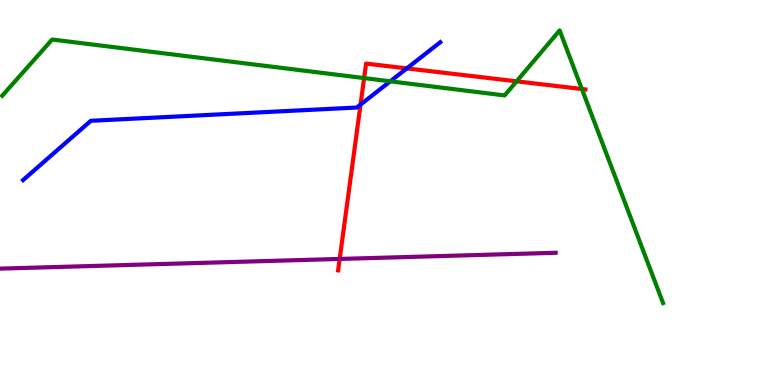[{'lines': ['blue', 'red'], 'intersections': [{'x': 4.65, 'y': 7.28}, {'x': 5.25, 'y': 8.22}]}, {'lines': ['green', 'red'], 'intersections': [{'x': 4.7, 'y': 7.97}, {'x': 6.67, 'y': 7.89}, {'x': 7.51, 'y': 7.69}]}, {'lines': ['purple', 'red'], 'intersections': [{'x': 4.38, 'y': 3.27}]}, {'lines': ['blue', 'green'], 'intersections': [{'x': 5.04, 'y': 7.89}]}, {'lines': ['blue', 'purple'], 'intersections': []}, {'lines': ['green', 'purple'], 'intersections': []}]